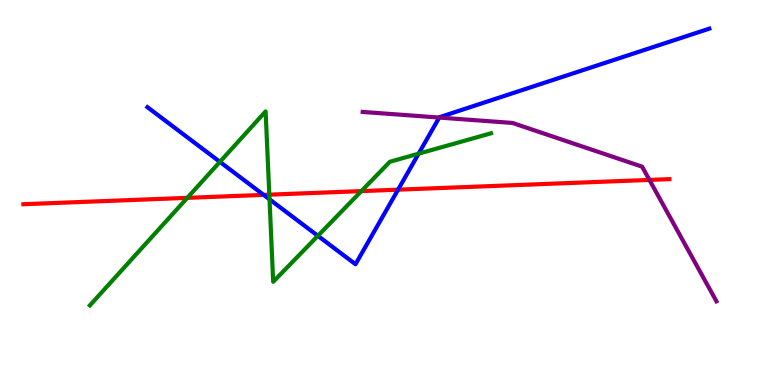[{'lines': ['blue', 'red'], 'intersections': [{'x': 3.4, 'y': 4.94}, {'x': 5.14, 'y': 5.07}]}, {'lines': ['green', 'red'], 'intersections': [{'x': 2.42, 'y': 4.86}, {'x': 3.48, 'y': 4.94}, {'x': 4.66, 'y': 5.04}]}, {'lines': ['purple', 'red'], 'intersections': [{'x': 8.38, 'y': 5.33}]}, {'lines': ['blue', 'green'], 'intersections': [{'x': 2.84, 'y': 5.8}, {'x': 3.48, 'y': 4.82}, {'x': 4.1, 'y': 3.87}, {'x': 5.4, 'y': 6.01}]}, {'lines': ['blue', 'purple'], 'intersections': [{'x': 5.67, 'y': 6.95}]}, {'lines': ['green', 'purple'], 'intersections': []}]